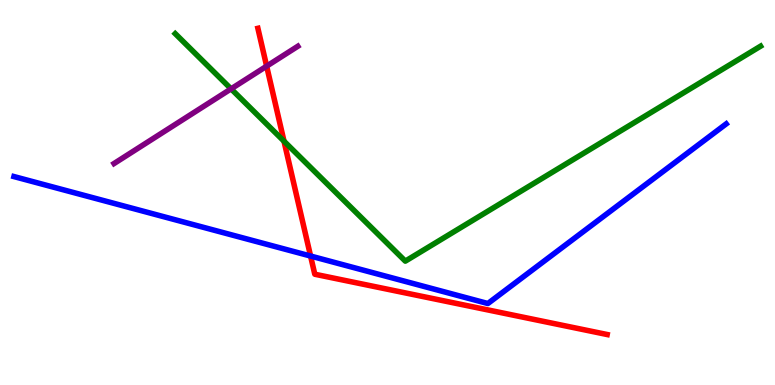[{'lines': ['blue', 'red'], 'intersections': [{'x': 4.01, 'y': 3.35}]}, {'lines': ['green', 'red'], 'intersections': [{'x': 3.66, 'y': 6.33}]}, {'lines': ['purple', 'red'], 'intersections': [{'x': 3.44, 'y': 8.28}]}, {'lines': ['blue', 'green'], 'intersections': []}, {'lines': ['blue', 'purple'], 'intersections': []}, {'lines': ['green', 'purple'], 'intersections': [{'x': 2.98, 'y': 7.69}]}]